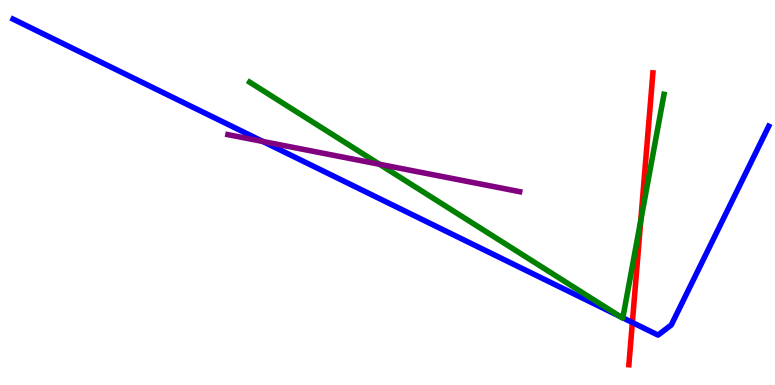[{'lines': ['blue', 'red'], 'intersections': [{'x': 8.16, 'y': 1.62}]}, {'lines': ['green', 'red'], 'intersections': [{'x': 8.27, 'y': 4.27}]}, {'lines': ['purple', 'red'], 'intersections': []}, {'lines': ['blue', 'green'], 'intersections': [{'x': 8.0, 'y': 1.78}, {'x': 8.04, 'y': 1.74}]}, {'lines': ['blue', 'purple'], 'intersections': [{'x': 3.39, 'y': 6.33}]}, {'lines': ['green', 'purple'], 'intersections': [{'x': 4.9, 'y': 5.73}]}]